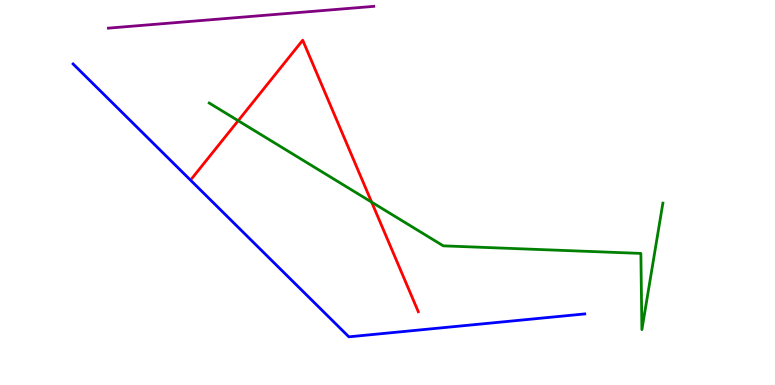[{'lines': ['blue', 'red'], 'intersections': []}, {'lines': ['green', 'red'], 'intersections': [{'x': 3.07, 'y': 6.86}, {'x': 4.8, 'y': 4.75}]}, {'lines': ['purple', 'red'], 'intersections': []}, {'lines': ['blue', 'green'], 'intersections': []}, {'lines': ['blue', 'purple'], 'intersections': []}, {'lines': ['green', 'purple'], 'intersections': []}]